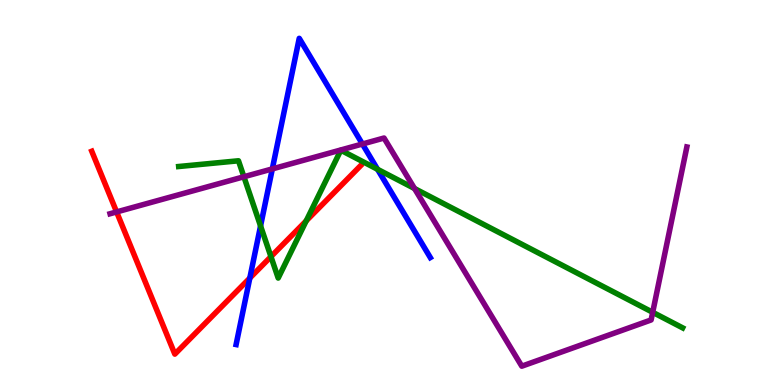[{'lines': ['blue', 'red'], 'intersections': [{'x': 3.22, 'y': 2.78}]}, {'lines': ['green', 'red'], 'intersections': [{'x': 3.5, 'y': 3.33}, {'x': 3.95, 'y': 4.26}]}, {'lines': ['purple', 'red'], 'intersections': [{'x': 1.5, 'y': 4.5}]}, {'lines': ['blue', 'green'], 'intersections': [{'x': 3.36, 'y': 4.13}, {'x': 4.87, 'y': 5.6}]}, {'lines': ['blue', 'purple'], 'intersections': [{'x': 3.51, 'y': 5.61}, {'x': 4.68, 'y': 6.26}]}, {'lines': ['green', 'purple'], 'intersections': [{'x': 3.15, 'y': 5.41}, {'x': 5.35, 'y': 5.1}, {'x': 8.42, 'y': 1.89}]}]